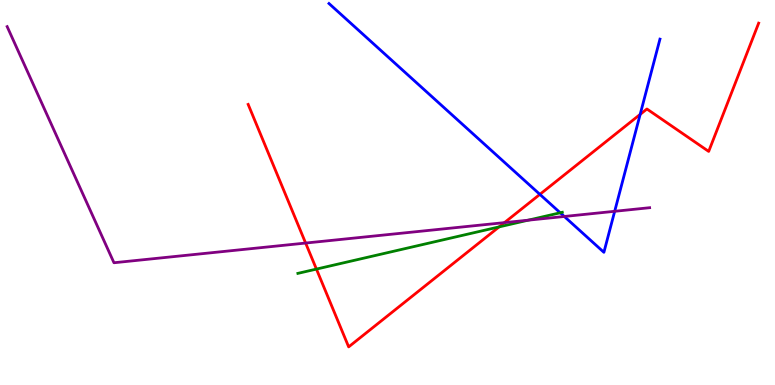[{'lines': ['blue', 'red'], 'intersections': [{'x': 6.97, 'y': 4.95}, {'x': 8.26, 'y': 7.03}]}, {'lines': ['green', 'red'], 'intersections': [{'x': 4.08, 'y': 3.01}, {'x': 6.44, 'y': 4.11}]}, {'lines': ['purple', 'red'], 'intersections': [{'x': 3.94, 'y': 3.69}, {'x': 6.51, 'y': 4.22}]}, {'lines': ['blue', 'green'], 'intersections': [{'x': 7.23, 'y': 4.47}]}, {'lines': ['blue', 'purple'], 'intersections': [{'x': 7.28, 'y': 4.38}, {'x': 7.93, 'y': 4.51}]}, {'lines': ['green', 'purple'], 'intersections': [{'x': 6.81, 'y': 4.28}]}]